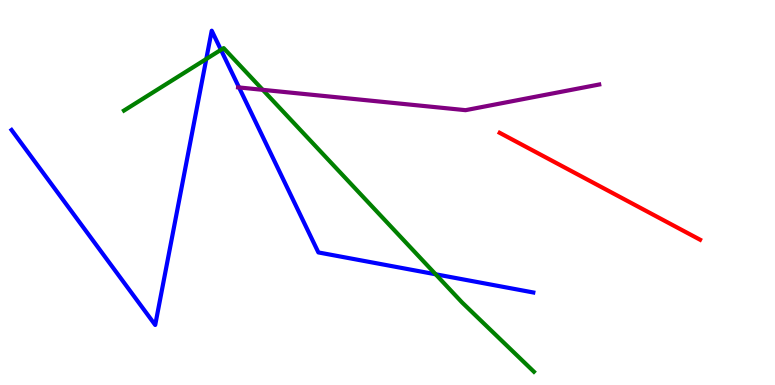[{'lines': ['blue', 'red'], 'intersections': []}, {'lines': ['green', 'red'], 'intersections': []}, {'lines': ['purple', 'red'], 'intersections': []}, {'lines': ['blue', 'green'], 'intersections': [{'x': 2.66, 'y': 8.47}, {'x': 2.85, 'y': 8.71}, {'x': 5.62, 'y': 2.88}]}, {'lines': ['blue', 'purple'], 'intersections': [{'x': 3.08, 'y': 7.73}]}, {'lines': ['green', 'purple'], 'intersections': [{'x': 3.39, 'y': 7.67}]}]